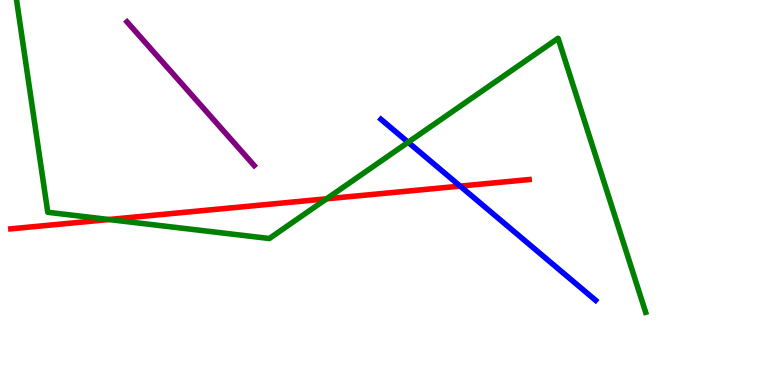[{'lines': ['blue', 'red'], 'intersections': [{'x': 5.94, 'y': 5.17}]}, {'lines': ['green', 'red'], 'intersections': [{'x': 1.41, 'y': 4.3}, {'x': 4.21, 'y': 4.84}]}, {'lines': ['purple', 'red'], 'intersections': []}, {'lines': ['blue', 'green'], 'intersections': [{'x': 5.27, 'y': 6.31}]}, {'lines': ['blue', 'purple'], 'intersections': []}, {'lines': ['green', 'purple'], 'intersections': []}]